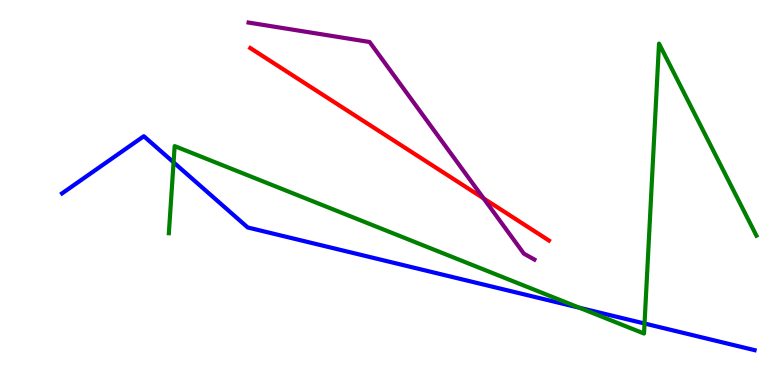[{'lines': ['blue', 'red'], 'intersections': []}, {'lines': ['green', 'red'], 'intersections': []}, {'lines': ['purple', 'red'], 'intersections': [{'x': 6.24, 'y': 4.85}]}, {'lines': ['blue', 'green'], 'intersections': [{'x': 2.24, 'y': 5.78}, {'x': 7.48, 'y': 2.01}, {'x': 8.32, 'y': 1.6}]}, {'lines': ['blue', 'purple'], 'intersections': []}, {'lines': ['green', 'purple'], 'intersections': []}]